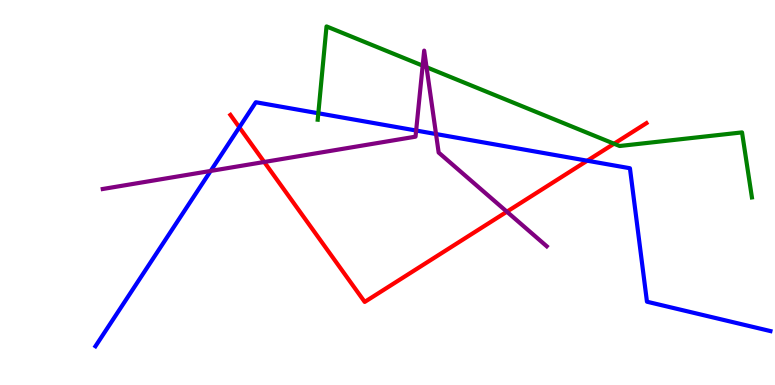[{'lines': ['blue', 'red'], 'intersections': [{'x': 3.09, 'y': 6.69}, {'x': 7.58, 'y': 5.83}]}, {'lines': ['green', 'red'], 'intersections': [{'x': 7.92, 'y': 6.27}]}, {'lines': ['purple', 'red'], 'intersections': [{'x': 3.41, 'y': 5.79}, {'x': 6.54, 'y': 4.5}]}, {'lines': ['blue', 'green'], 'intersections': [{'x': 4.11, 'y': 7.06}]}, {'lines': ['blue', 'purple'], 'intersections': [{'x': 2.72, 'y': 5.56}, {'x': 5.37, 'y': 6.61}, {'x': 5.63, 'y': 6.52}]}, {'lines': ['green', 'purple'], 'intersections': [{'x': 5.45, 'y': 8.29}, {'x': 5.5, 'y': 8.25}]}]